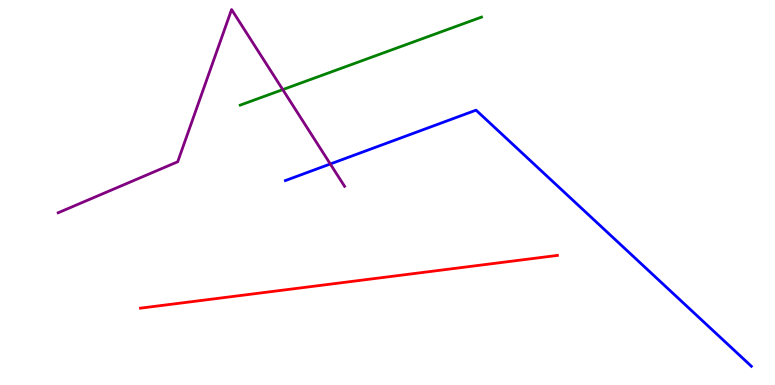[{'lines': ['blue', 'red'], 'intersections': []}, {'lines': ['green', 'red'], 'intersections': []}, {'lines': ['purple', 'red'], 'intersections': []}, {'lines': ['blue', 'green'], 'intersections': []}, {'lines': ['blue', 'purple'], 'intersections': [{'x': 4.26, 'y': 5.74}]}, {'lines': ['green', 'purple'], 'intersections': [{'x': 3.65, 'y': 7.67}]}]